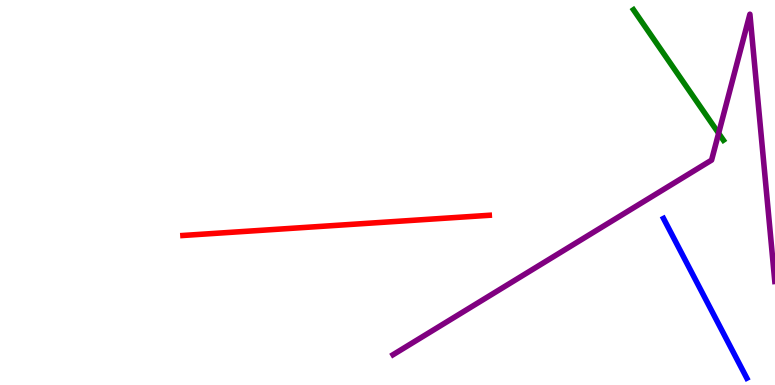[{'lines': ['blue', 'red'], 'intersections': []}, {'lines': ['green', 'red'], 'intersections': []}, {'lines': ['purple', 'red'], 'intersections': []}, {'lines': ['blue', 'green'], 'intersections': []}, {'lines': ['blue', 'purple'], 'intersections': []}, {'lines': ['green', 'purple'], 'intersections': [{'x': 9.27, 'y': 6.54}]}]